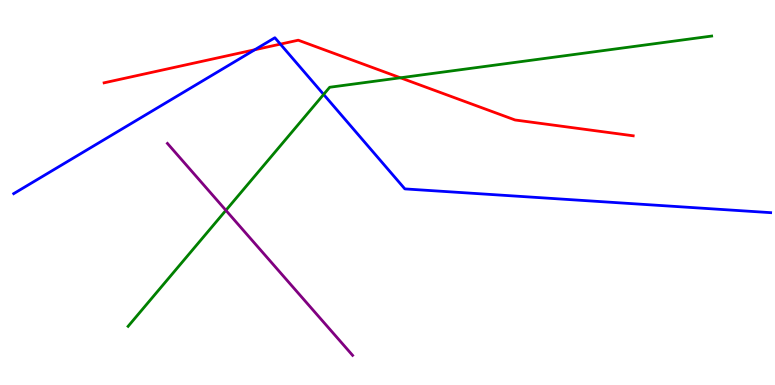[{'lines': ['blue', 'red'], 'intersections': [{'x': 3.29, 'y': 8.71}, {'x': 3.62, 'y': 8.85}]}, {'lines': ['green', 'red'], 'intersections': [{'x': 5.17, 'y': 7.98}]}, {'lines': ['purple', 'red'], 'intersections': []}, {'lines': ['blue', 'green'], 'intersections': [{'x': 4.18, 'y': 7.55}]}, {'lines': ['blue', 'purple'], 'intersections': []}, {'lines': ['green', 'purple'], 'intersections': [{'x': 2.91, 'y': 4.54}]}]